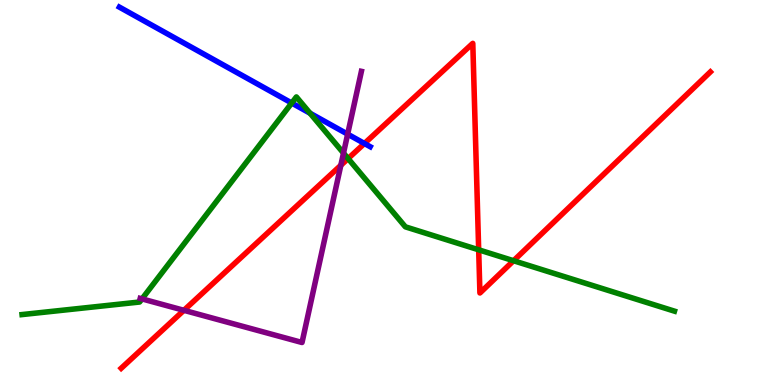[{'lines': ['blue', 'red'], 'intersections': [{'x': 4.7, 'y': 6.27}]}, {'lines': ['green', 'red'], 'intersections': [{'x': 4.49, 'y': 5.88}, {'x': 6.18, 'y': 3.51}, {'x': 6.63, 'y': 3.23}]}, {'lines': ['purple', 'red'], 'intersections': [{'x': 2.37, 'y': 1.94}, {'x': 4.4, 'y': 5.71}]}, {'lines': ['blue', 'green'], 'intersections': [{'x': 3.76, 'y': 7.32}, {'x': 4.0, 'y': 7.06}]}, {'lines': ['blue', 'purple'], 'intersections': [{'x': 4.49, 'y': 6.52}]}, {'lines': ['green', 'purple'], 'intersections': [{'x': 1.83, 'y': 2.24}, {'x': 4.43, 'y': 6.02}]}]